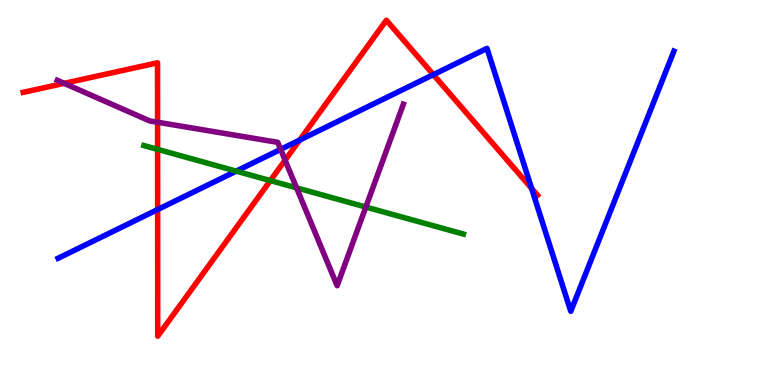[{'lines': ['blue', 'red'], 'intersections': [{'x': 2.03, 'y': 4.56}, {'x': 3.87, 'y': 6.36}, {'x': 5.59, 'y': 8.06}, {'x': 6.86, 'y': 5.11}]}, {'lines': ['green', 'red'], 'intersections': [{'x': 2.03, 'y': 6.12}, {'x': 3.49, 'y': 5.31}]}, {'lines': ['purple', 'red'], 'intersections': [{'x': 0.828, 'y': 7.84}, {'x': 2.03, 'y': 6.83}, {'x': 3.68, 'y': 5.84}]}, {'lines': ['blue', 'green'], 'intersections': [{'x': 3.05, 'y': 5.56}]}, {'lines': ['blue', 'purple'], 'intersections': [{'x': 3.62, 'y': 6.12}]}, {'lines': ['green', 'purple'], 'intersections': [{'x': 3.83, 'y': 5.12}, {'x': 4.72, 'y': 4.62}]}]